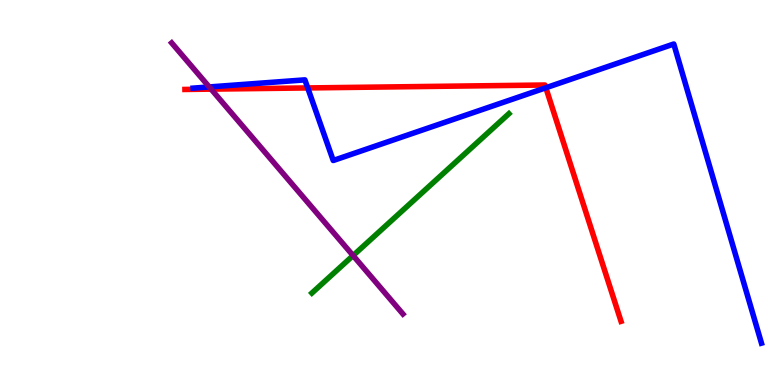[{'lines': ['blue', 'red'], 'intersections': [{'x': 3.97, 'y': 7.72}, {'x': 7.04, 'y': 7.72}]}, {'lines': ['green', 'red'], 'intersections': []}, {'lines': ['purple', 'red'], 'intersections': [{'x': 2.72, 'y': 7.68}]}, {'lines': ['blue', 'green'], 'intersections': []}, {'lines': ['blue', 'purple'], 'intersections': [{'x': 2.7, 'y': 7.74}]}, {'lines': ['green', 'purple'], 'intersections': [{'x': 4.56, 'y': 3.36}]}]